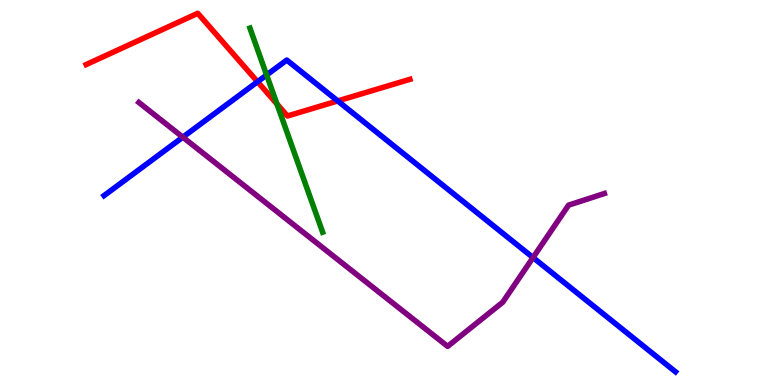[{'lines': ['blue', 'red'], 'intersections': [{'x': 3.32, 'y': 7.88}, {'x': 4.36, 'y': 7.38}]}, {'lines': ['green', 'red'], 'intersections': [{'x': 3.57, 'y': 7.3}]}, {'lines': ['purple', 'red'], 'intersections': []}, {'lines': ['blue', 'green'], 'intersections': [{'x': 3.44, 'y': 8.05}]}, {'lines': ['blue', 'purple'], 'intersections': [{'x': 2.36, 'y': 6.44}, {'x': 6.88, 'y': 3.31}]}, {'lines': ['green', 'purple'], 'intersections': []}]